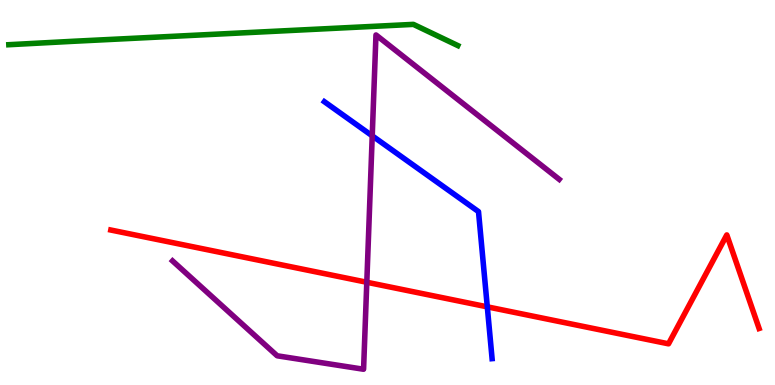[{'lines': ['blue', 'red'], 'intersections': [{'x': 6.29, 'y': 2.03}]}, {'lines': ['green', 'red'], 'intersections': []}, {'lines': ['purple', 'red'], 'intersections': [{'x': 4.73, 'y': 2.67}]}, {'lines': ['blue', 'green'], 'intersections': []}, {'lines': ['blue', 'purple'], 'intersections': [{'x': 4.8, 'y': 6.47}]}, {'lines': ['green', 'purple'], 'intersections': []}]